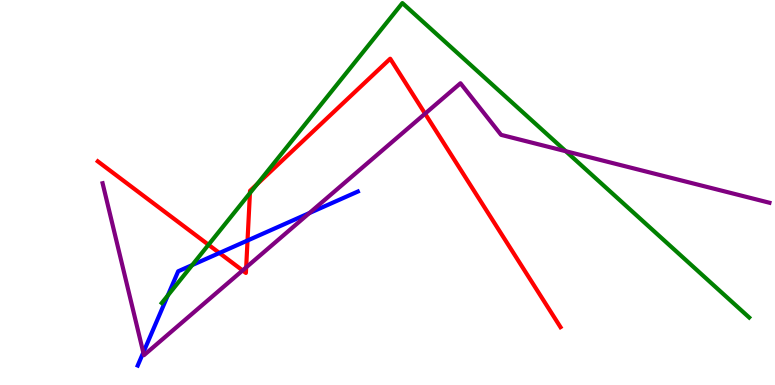[{'lines': ['blue', 'red'], 'intersections': [{'x': 2.83, 'y': 3.43}, {'x': 3.19, 'y': 3.75}]}, {'lines': ['green', 'red'], 'intersections': [{'x': 2.69, 'y': 3.64}, {'x': 3.22, 'y': 4.98}, {'x': 3.32, 'y': 5.22}]}, {'lines': ['purple', 'red'], 'intersections': [{'x': 3.13, 'y': 2.98}, {'x': 3.18, 'y': 3.06}, {'x': 5.48, 'y': 7.05}]}, {'lines': ['blue', 'green'], 'intersections': [{'x': 2.17, 'y': 2.32}, {'x': 2.48, 'y': 3.11}]}, {'lines': ['blue', 'purple'], 'intersections': [{'x': 1.85, 'y': 0.844}, {'x': 3.99, 'y': 4.47}]}, {'lines': ['green', 'purple'], 'intersections': [{'x': 7.3, 'y': 6.07}]}]